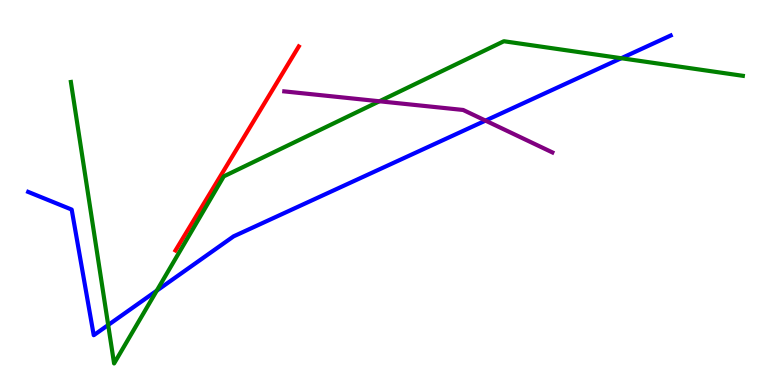[{'lines': ['blue', 'red'], 'intersections': []}, {'lines': ['green', 'red'], 'intersections': []}, {'lines': ['purple', 'red'], 'intersections': []}, {'lines': ['blue', 'green'], 'intersections': [{'x': 1.4, 'y': 1.56}, {'x': 2.02, 'y': 2.45}, {'x': 8.02, 'y': 8.49}]}, {'lines': ['blue', 'purple'], 'intersections': [{'x': 6.26, 'y': 6.87}]}, {'lines': ['green', 'purple'], 'intersections': [{'x': 4.9, 'y': 7.37}]}]